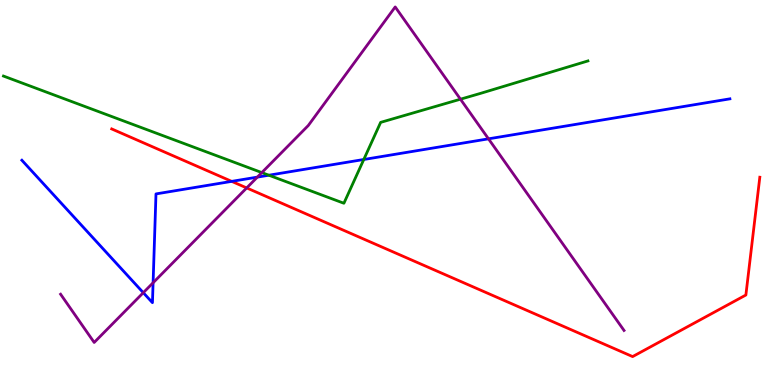[{'lines': ['blue', 'red'], 'intersections': [{'x': 2.99, 'y': 5.29}]}, {'lines': ['green', 'red'], 'intersections': []}, {'lines': ['purple', 'red'], 'intersections': [{'x': 3.18, 'y': 5.12}]}, {'lines': ['blue', 'green'], 'intersections': [{'x': 3.47, 'y': 5.45}, {'x': 4.69, 'y': 5.86}]}, {'lines': ['blue', 'purple'], 'intersections': [{'x': 1.85, 'y': 2.4}, {'x': 1.98, 'y': 2.66}, {'x': 3.32, 'y': 5.4}, {'x': 6.3, 'y': 6.39}]}, {'lines': ['green', 'purple'], 'intersections': [{'x': 3.38, 'y': 5.52}, {'x': 5.94, 'y': 7.42}]}]